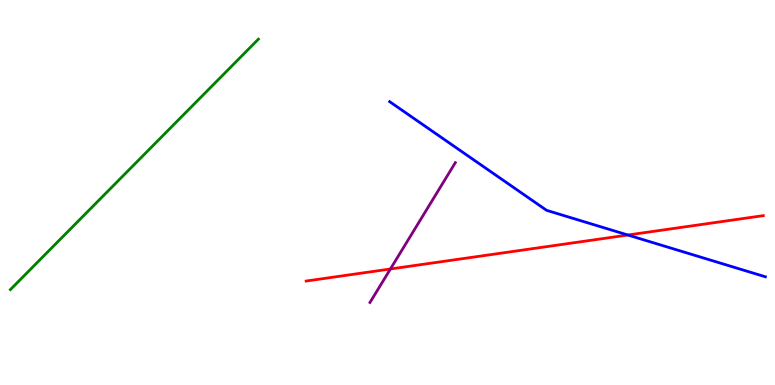[{'lines': ['blue', 'red'], 'intersections': [{'x': 8.1, 'y': 3.9}]}, {'lines': ['green', 'red'], 'intersections': []}, {'lines': ['purple', 'red'], 'intersections': [{'x': 5.04, 'y': 3.01}]}, {'lines': ['blue', 'green'], 'intersections': []}, {'lines': ['blue', 'purple'], 'intersections': []}, {'lines': ['green', 'purple'], 'intersections': []}]